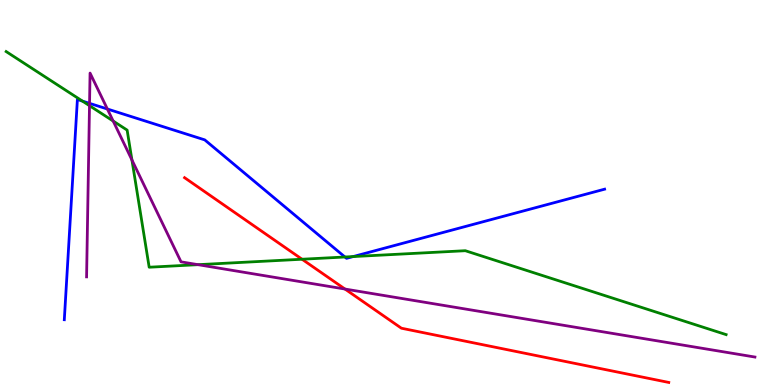[{'lines': ['blue', 'red'], 'intersections': []}, {'lines': ['green', 'red'], 'intersections': [{'x': 3.9, 'y': 3.27}]}, {'lines': ['purple', 'red'], 'intersections': [{'x': 4.45, 'y': 2.49}]}, {'lines': ['blue', 'green'], 'intersections': [{'x': 1.06, 'y': 7.37}, {'x': 4.45, 'y': 3.32}, {'x': 4.56, 'y': 3.34}]}, {'lines': ['blue', 'purple'], 'intersections': [{'x': 1.16, 'y': 7.32}, {'x': 1.39, 'y': 7.17}]}, {'lines': ['green', 'purple'], 'intersections': [{'x': 1.15, 'y': 7.26}, {'x': 1.46, 'y': 6.86}, {'x': 1.7, 'y': 5.85}, {'x': 2.56, 'y': 3.13}]}]